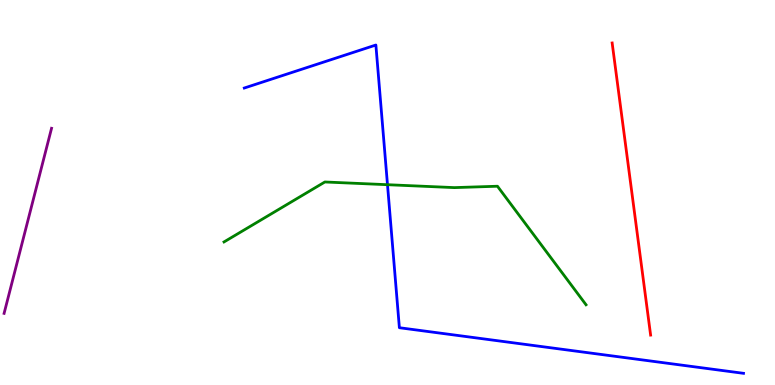[{'lines': ['blue', 'red'], 'intersections': []}, {'lines': ['green', 'red'], 'intersections': []}, {'lines': ['purple', 'red'], 'intersections': []}, {'lines': ['blue', 'green'], 'intersections': [{'x': 5.0, 'y': 5.2}]}, {'lines': ['blue', 'purple'], 'intersections': []}, {'lines': ['green', 'purple'], 'intersections': []}]